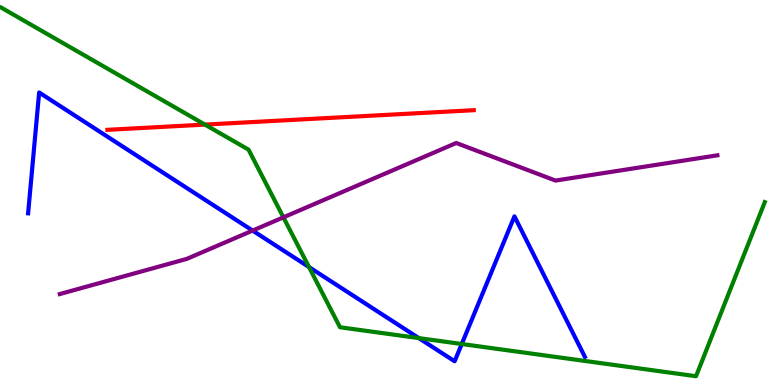[{'lines': ['blue', 'red'], 'intersections': []}, {'lines': ['green', 'red'], 'intersections': [{'x': 2.64, 'y': 6.76}]}, {'lines': ['purple', 'red'], 'intersections': []}, {'lines': ['blue', 'green'], 'intersections': [{'x': 3.99, 'y': 3.06}, {'x': 5.4, 'y': 1.22}, {'x': 5.96, 'y': 1.06}]}, {'lines': ['blue', 'purple'], 'intersections': [{'x': 3.26, 'y': 4.01}]}, {'lines': ['green', 'purple'], 'intersections': [{'x': 3.66, 'y': 4.35}]}]